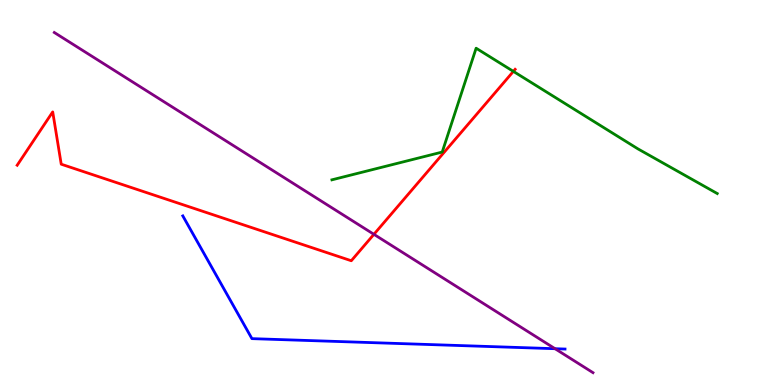[{'lines': ['blue', 'red'], 'intersections': []}, {'lines': ['green', 'red'], 'intersections': [{'x': 6.62, 'y': 8.15}]}, {'lines': ['purple', 'red'], 'intersections': [{'x': 4.82, 'y': 3.91}]}, {'lines': ['blue', 'green'], 'intersections': []}, {'lines': ['blue', 'purple'], 'intersections': [{'x': 7.16, 'y': 0.943}]}, {'lines': ['green', 'purple'], 'intersections': []}]